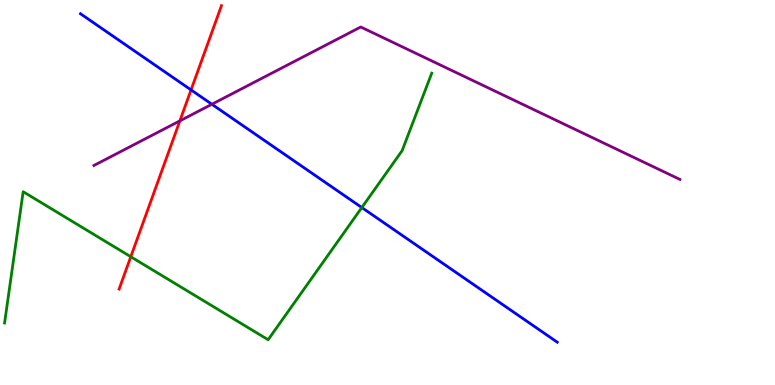[{'lines': ['blue', 'red'], 'intersections': [{'x': 2.47, 'y': 7.66}]}, {'lines': ['green', 'red'], 'intersections': [{'x': 1.69, 'y': 3.33}]}, {'lines': ['purple', 'red'], 'intersections': [{'x': 2.32, 'y': 6.86}]}, {'lines': ['blue', 'green'], 'intersections': [{'x': 4.67, 'y': 4.61}]}, {'lines': ['blue', 'purple'], 'intersections': [{'x': 2.73, 'y': 7.29}]}, {'lines': ['green', 'purple'], 'intersections': []}]